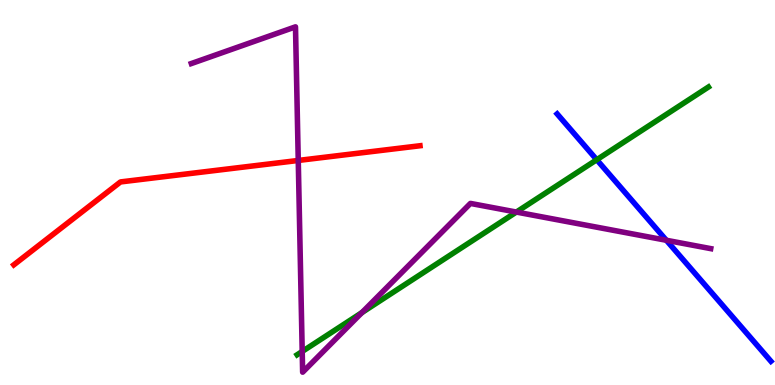[{'lines': ['blue', 'red'], 'intersections': []}, {'lines': ['green', 'red'], 'intersections': []}, {'lines': ['purple', 'red'], 'intersections': [{'x': 3.85, 'y': 5.83}]}, {'lines': ['blue', 'green'], 'intersections': [{'x': 7.7, 'y': 5.85}]}, {'lines': ['blue', 'purple'], 'intersections': [{'x': 8.6, 'y': 3.76}]}, {'lines': ['green', 'purple'], 'intersections': [{'x': 3.9, 'y': 0.871}, {'x': 4.67, 'y': 1.88}, {'x': 6.66, 'y': 4.49}]}]